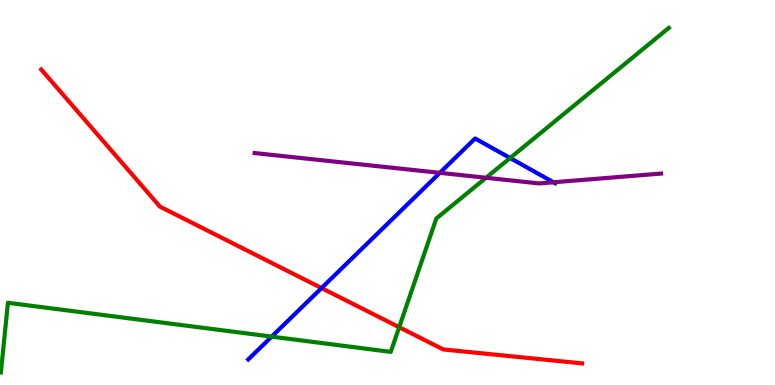[{'lines': ['blue', 'red'], 'intersections': [{'x': 4.15, 'y': 2.52}]}, {'lines': ['green', 'red'], 'intersections': [{'x': 5.15, 'y': 1.5}]}, {'lines': ['purple', 'red'], 'intersections': []}, {'lines': ['blue', 'green'], 'intersections': [{'x': 3.51, 'y': 1.26}, {'x': 6.58, 'y': 5.9}]}, {'lines': ['blue', 'purple'], 'intersections': [{'x': 5.68, 'y': 5.51}, {'x': 7.14, 'y': 5.27}]}, {'lines': ['green', 'purple'], 'intersections': [{'x': 6.27, 'y': 5.38}]}]